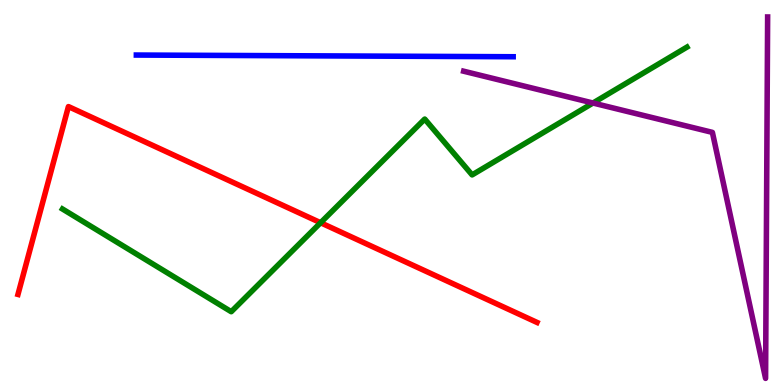[{'lines': ['blue', 'red'], 'intersections': []}, {'lines': ['green', 'red'], 'intersections': [{'x': 4.14, 'y': 4.21}]}, {'lines': ['purple', 'red'], 'intersections': []}, {'lines': ['blue', 'green'], 'intersections': []}, {'lines': ['blue', 'purple'], 'intersections': []}, {'lines': ['green', 'purple'], 'intersections': [{'x': 7.65, 'y': 7.32}]}]